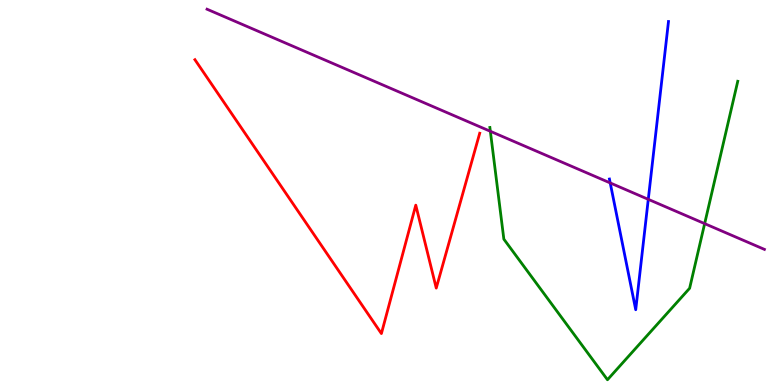[{'lines': ['blue', 'red'], 'intersections': []}, {'lines': ['green', 'red'], 'intersections': []}, {'lines': ['purple', 'red'], 'intersections': []}, {'lines': ['blue', 'green'], 'intersections': []}, {'lines': ['blue', 'purple'], 'intersections': [{'x': 7.87, 'y': 5.25}, {'x': 8.36, 'y': 4.82}]}, {'lines': ['green', 'purple'], 'intersections': [{'x': 6.33, 'y': 6.59}, {'x': 9.09, 'y': 4.19}]}]